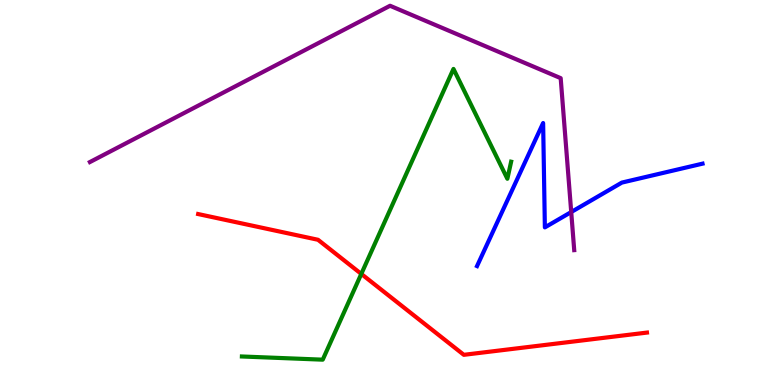[{'lines': ['blue', 'red'], 'intersections': []}, {'lines': ['green', 'red'], 'intersections': [{'x': 4.66, 'y': 2.89}]}, {'lines': ['purple', 'red'], 'intersections': []}, {'lines': ['blue', 'green'], 'intersections': []}, {'lines': ['blue', 'purple'], 'intersections': [{'x': 7.37, 'y': 4.49}]}, {'lines': ['green', 'purple'], 'intersections': []}]